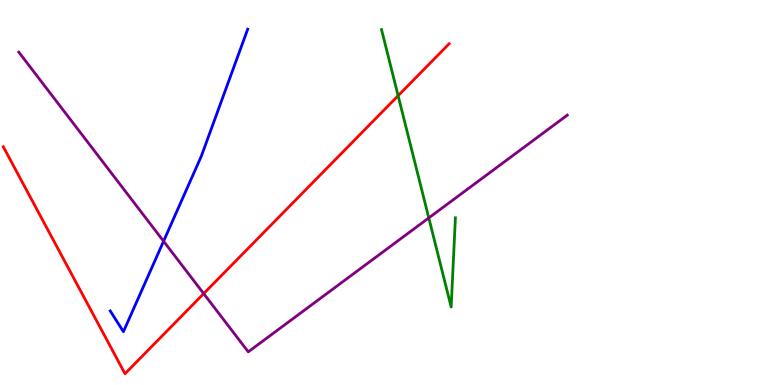[{'lines': ['blue', 'red'], 'intersections': []}, {'lines': ['green', 'red'], 'intersections': [{'x': 5.14, 'y': 7.51}]}, {'lines': ['purple', 'red'], 'intersections': [{'x': 2.63, 'y': 2.37}]}, {'lines': ['blue', 'green'], 'intersections': []}, {'lines': ['blue', 'purple'], 'intersections': [{'x': 2.11, 'y': 3.73}]}, {'lines': ['green', 'purple'], 'intersections': [{'x': 5.53, 'y': 4.34}]}]